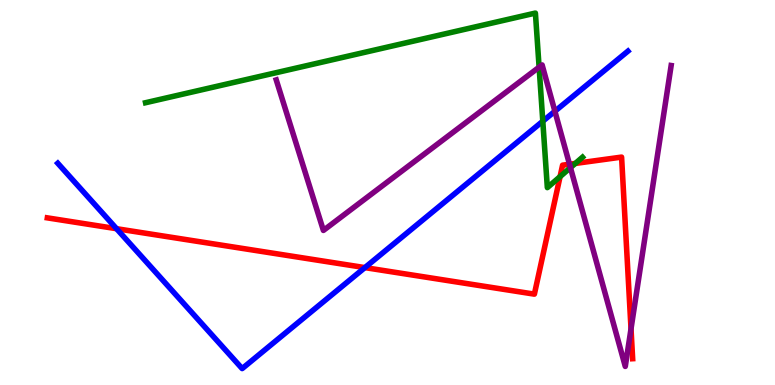[{'lines': ['blue', 'red'], 'intersections': [{'x': 1.5, 'y': 4.06}, {'x': 4.71, 'y': 3.05}]}, {'lines': ['green', 'red'], 'intersections': [{'x': 7.23, 'y': 5.41}, {'x': 7.42, 'y': 5.75}]}, {'lines': ['purple', 'red'], 'intersections': [{'x': 7.35, 'y': 5.73}, {'x': 8.14, 'y': 1.46}]}, {'lines': ['blue', 'green'], 'intersections': [{'x': 7.0, 'y': 6.85}]}, {'lines': ['blue', 'purple'], 'intersections': [{'x': 7.16, 'y': 7.11}]}, {'lines': ['green', 'purple'], 'intersections': [{'x': 6.96, 'y': 8.25}, {'x': 7.36, 'y': 5.65}]}]